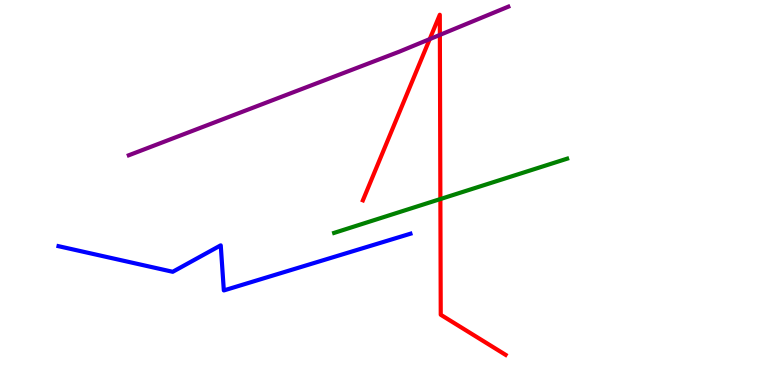[{'lines': ['blue', 'red'], 'intersections': []}, {'lines': ['green', 'red'], 'intersections': [{'x': 5.68, 'y': 4.83}]}, {'lines': ['purple', 'red'], 'intersections': [{'x': 5.54, 'y': 8.98}, {'x': 5.68, 'y': 9.09}]}, {'lines': ['blue', 'green'], 'intersections': []}, {'lines': ['blue', 'purple'], 'intersections': []}, {'lines': ['green', 'purple'], 'intersections': []}]